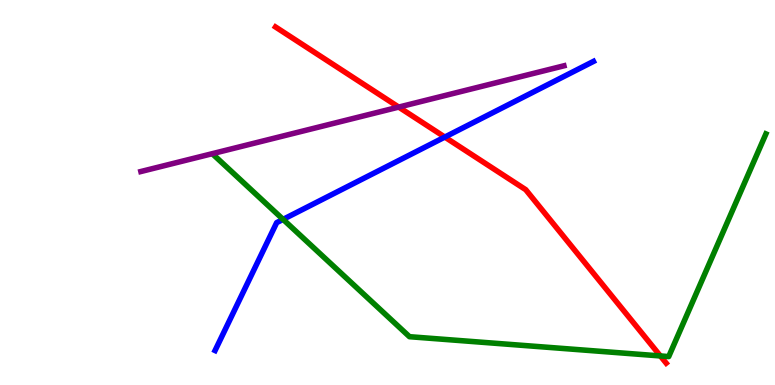[{'lines': ['blue', 'red'], 'intersections': [{'x': 5.74, 'y': 6.44}]}, {'lines': ['green', 'red'], 'intersections': [{'x': 8.52, 'y': 0.755}]}, {'lines': ['purple', 'red'], 'intersections': [{'x': 5.14, 'y': 7.22}]}, {'lines': ['blue', 'green'], 'intersections': [{'x': 3.65, 'y': 4.3}]}, {'lines': ['blue', 'purple'], 'intersections': []}, {'lines': ['green', 'purple'], 'intersections': []}]